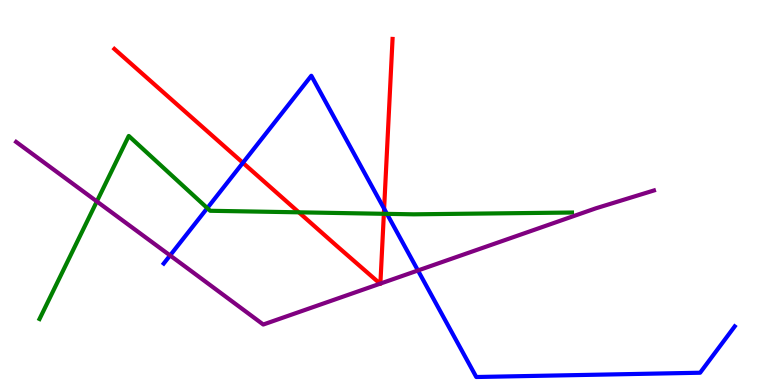[{'lines': ['blue', 'red'], 'intersections': [{'x': 3.13, 'y': 5.77}, {'x': 4.96, 'y': 4.58}]}, {'lines': ['green', 'red'], 'intersections': [{'x': 3.86, 'y': 4.49}, {'x': 4.95, 'y': 4.45}]}, {'lines': ['purple', 'red'], 'intersections': [{'x': 4.9, 'y': 2.63}, {'x': 4.91, 'y': 2.63}]}, {'lines': ['blue', 'green'], 'intersections': [{'x': 2.67, 'y': 4.59}, {'x': 4.99, 'y': 4.45}]}, {'lines': ['blue', 'purple'], 'intersections': [{'x': 2.19, 'y': 3.37}, {'x': 5.39, 'y': 2.97}]}, {'lines': ['green', 'purple'], 'intersections': [{'x': 1.25, 'y': 4.77}]}]